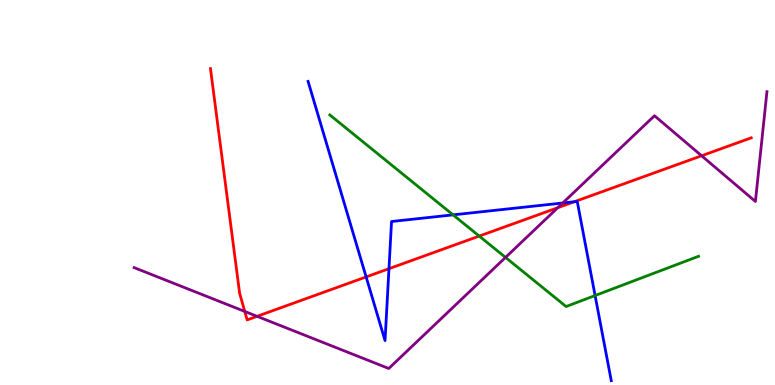[{'lines': ['blue', 'red'], 'intersections': [{'x': 4.72, 'y': 2.81}, {'x': 5.02, 'y': 3.02}, {'x': 7.41, 'y': 4.76}]}, {'lines': ['green', 'red'], 'intersections': [{'x': 6.18, 'y': 3.87}]}, {'lines': ['purple', 'red'], 'intersections': [{'x': 3.16, 'y': 1.91}, {'x': 3.32, 'y': 1.78}, {'x': 7.2, 'y': 4.6}, {'x': 9.05, 'y': 5.95}]}, {'lines': ['blue', 'green'], 'intersections': [{'x': 5.85, 'y': 4.42}, {'x': 7.68, 'y': 2.32}]}, {'lines': ['blue', 'purple'], 'intersections': [{'x': 7.26, 'y': 4.73}]}, {'lines': ['green', 'purple'], 'intersections': [{'x': 6.52, 'y': 3.31}]}]